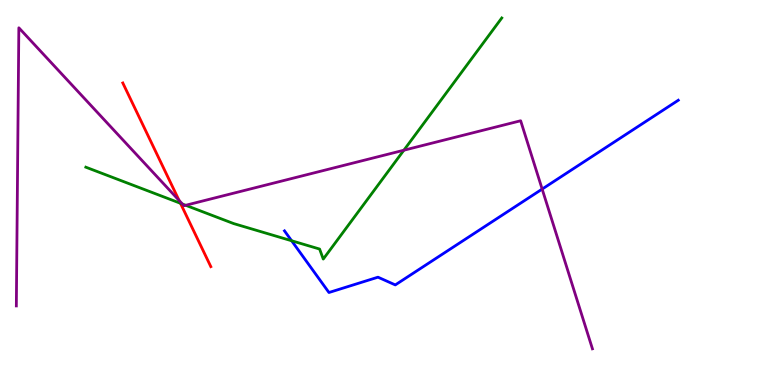[{'lines': ['blue', 'red'], 'intersections': []}, {'lines': ['green', 'red'], 'intersections': [{'x': 2.33, 'y': 4.72}]}, {'lines': ['purple', 'red'], 'intersections': [{'x': 2.31, 'y': 4.79}]}, {'lines': ['blue', 'green'], 'intersections': [{'x': 3.76, 'y': 3.75}]}, {'lines': ['blue', 'purple'], 'intersections': [{'x': 7.0, 'y': 5.09}]}, {'lines': ['green', 'purple'], 'intersections': [{'x': 2.35, 'y': 4.7}, {'x': 2.4, 'y': 4.67}, {'x': 5.21, 'y': 6.1}]}]